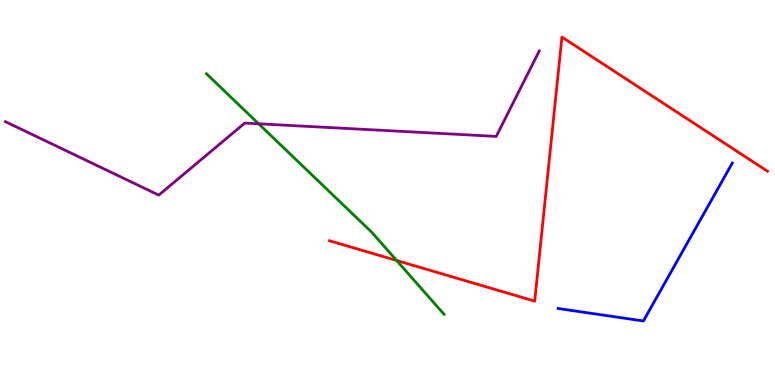[{'lines': ['blue', 'red'], 'intersections': []}, {'lines': ['green', 'red'], 'intersections': [{'x': 5.12, 'y': 3.23}]}, {'lines': ['purple', 'red'], 'intersections': []}, {'lines': ['blue', 'green'], 'intersections': []}, {'lines': ['blue', 'purple'], 'intersections': []}, {'lines': ['green', 'purple'], 'intersections': [{'x': 3.34, 'y': 6.78}]}]